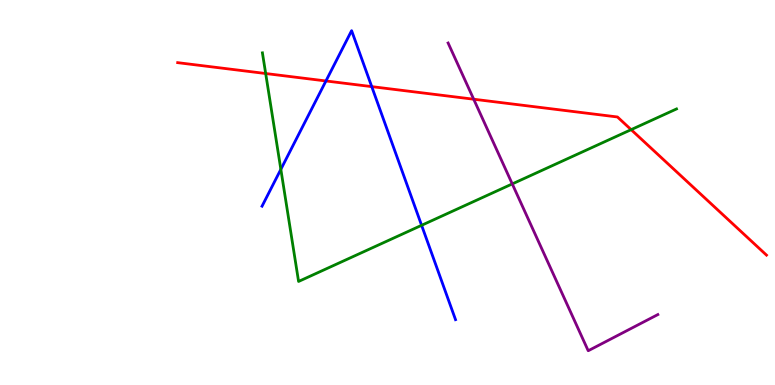[{'lines': ['blue', 'red'], 'intersections': [{'x': 4.21, 'y': 7.9}, {'x': 4.8, 'y': 7.75}]}, {'lines': ['green', 'red'], 'intersections': [{'x': 3.43, 'y': 8.09}, {'x': 8.14, 'y': 6.63}]}, {'lines': ['purple', 'red'], 'intersections': [{'x': 6.11, 'y': 7.42}]}, {'lines': ['blue', 'green'], 'intersections': [{'x': 3.62, 'y': 5.6}, {'x': 5.44, 'y': 4.15}]}, {'lines': ['blue', 'purple'], 'intersections': []}, {'lines': ['green', 'purple'], 'intersections': [{'x': 6.61, 'y': 5.22}]}]